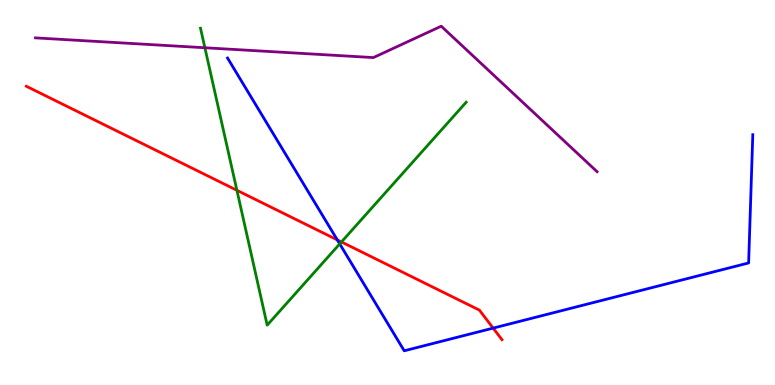[{'lines': ['blue', 'red'], 'intersections': [{'x': 4.35, 'y': 3.77}, {'x': 6.36, 'y': 1.48}]}, {'lines': ['green', 'red'], 'intersections': [{'x': 3.06, 'y': 5.06}, {'x': 4.41, 'y': 3.72}]}, {'lines': ['purple', 'red'], 'intersections': []}, {'lines': ['blue', 'green'], 'intersections': [{'x': 4.38, 'y': 3.66}]}, {'lines': ['blue', 'purple'], 'intersections': []}, {'lines': ['green', 'purple'], 'intersections': [{'x': 2.64, 'y': 8.76}]}]